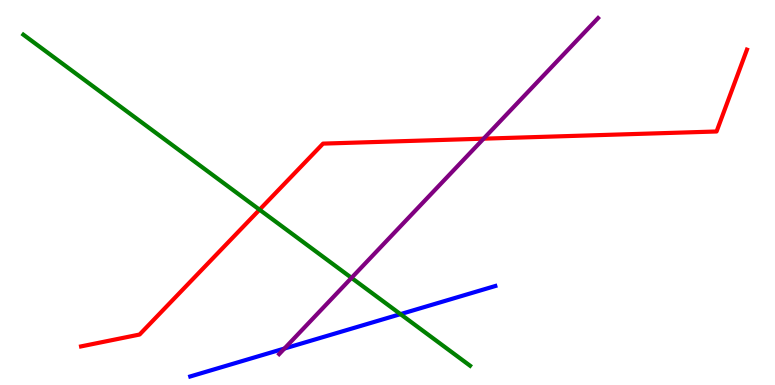[{'lines': ['blue', 'red'], 'intersections': []}, {'lines': ['green', 'red'], 'intersections': [{'x': 3.35, 'y': 4.55}]}, {'lines': ['purple', 'red'], 'intersections': [{'x': 6.24, 'y': 6.4}]}, {'lines': ['blue', 'green'], 'intersections': [{'x': 5.17, 'y': 1.84}]}, {'lines': ['blue', 'purple'], 'intersections': [{'x': 3.67, 'y': 0.947}]}, {'lines': ['green', 'purple'], 'intersections': [{'x': 4.54, 'y': 2.78}]}]